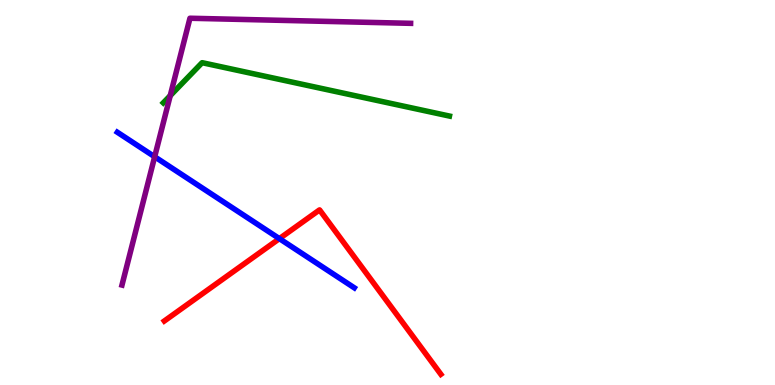[{'lines': ['blue', 'red'], 'intersections': [{'x': 3.61, 'y': 3.8}]}, {'lines': ['green', 'red'], 'intersections': []}, {'lines': ['purple', 'red'], 'intersections': []}, {'lines': ['blue', 'green'], 'intersections': []}, {'lines': ['blue', 'purple'], 'intersections': [{'x': 2.0, 'y': 5.93}]}, {'lines': ['green', 'purple'], 'intersections': [{'x': 2.2, 'y': 7.52}]}]